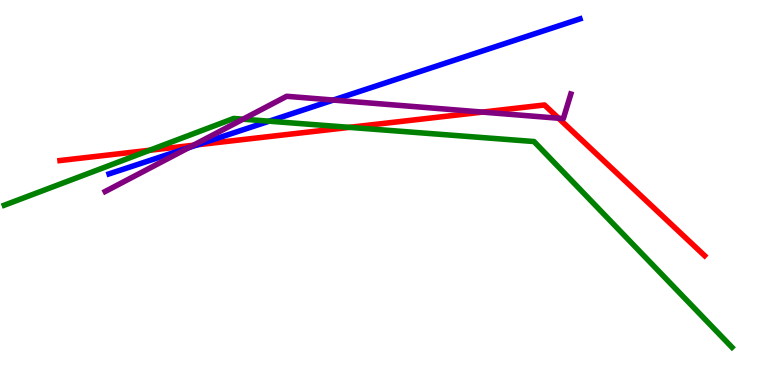[{'lines': ['blue', 'red'], 'intersections': [{'x': 2.55, 'y': 6.24}]}, {'lines': ['green', 'red'], 'intersections': [{'x': 1.93, 'y': 6.1}, {'x': 4.51, 'y': 6.69}]}, {'lines': ['purple', 'red'], 'intersections': [{'x': 2.49, 'y': 6.23}, {'x': 6.23, 'y': 7.09}, {'x': 7.21, 'y': 6.93}]}, {'lines': ['blue', 'green'], 'intersections': [{'x': 3.47, 'y': 6.85}]}, {'lines': ['blue', 'purple'], 'intersections': [{'x': 2.44, 'y': 6.17}, {'x': 4.3, 'y': 7.4}]}, {'lines': ['green', 'purple'], 'intersections': [{'x': 3.14, 'y': 6.9}]}]